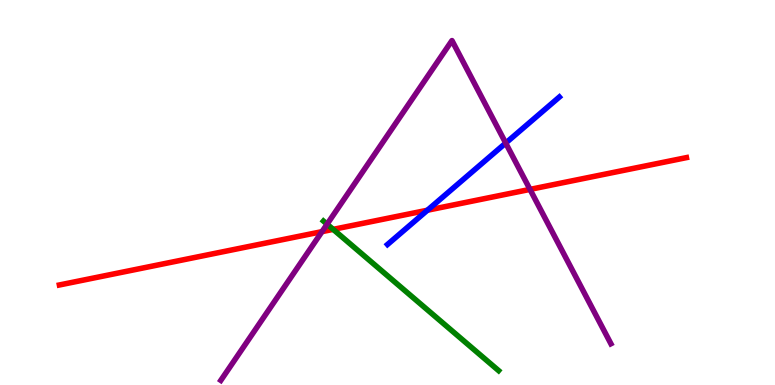[{'lines': ['blue', 'red'], 'intersections': [{'x': 5.52, 'y': 4.54}]}, {'lines': ['green', 'red'], 'intersections': [{'x': 4.3, 'y': 4.04}]}, {'lines': ['purple', 'red'], 'intersections': [{'x': 4.15, 'y': 3.98}, {'x': 6.84, 'y': 5.08}]}, {'lines': ['blue', 'green'], 'intersections': []}, {'lines': ['blue', 'purple'], 'intersections': [{'x': 6.53, 'y': 6.28}]}, {'lines': ['green', 'purple'], 'intersections': [{'x': 4.22, 'y': 4.18}]}]